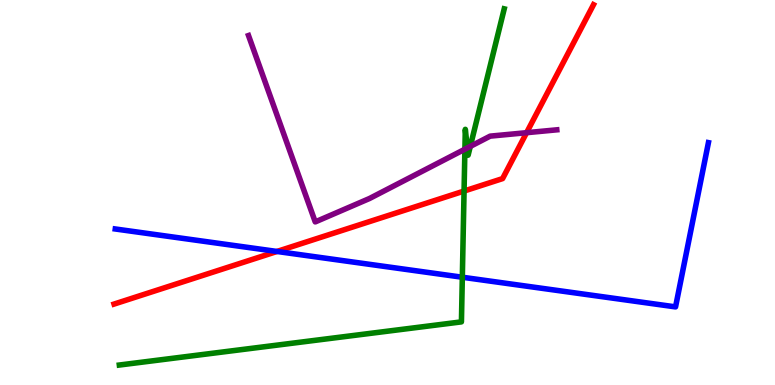[{'lines': ['blue', 'red'], 'intersections': [{'x': 3.57, 'y': 3.47}]}, {'lines': ['green', 'red'], 'intersections': [{'x': 5.99, 'y': 5.04}]}, {'lines': ['purple', 'red'], 'intersections': [{'x': 6.79, 'y': 6.55}]}, {'lines': ['blue', 'green'], 'intersections': [{'x': 5.97, 'y': 2.8}]}, {'lines': ['blue', 'purple'], 'intersections': []}, {'lines': ['green', 'purple'], 'intersections': [{'x': 6.0, 'y': 6.12}, {'x': 6.03, 'y': 6.16}, {'x': 6.07, 'y': 6.2}]}]